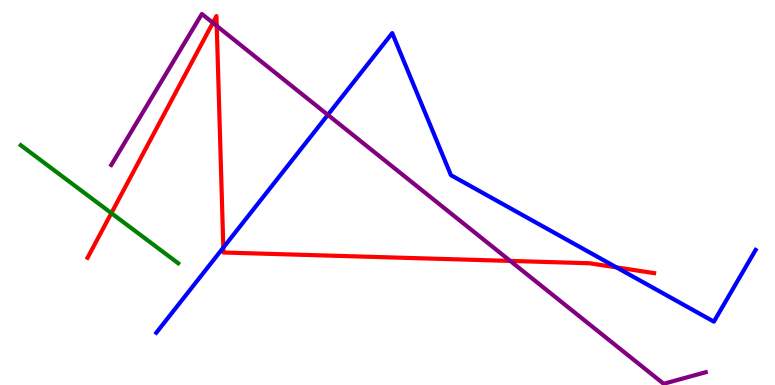[{'lines': ['blue', 'red'], 'intersections': [{'x': 2.88, 'y': 3.57}, {'x': 7.95, 'y': 3.06}]}, {'lines': ['green', 'red'], 'intersections': [{'x': 1.44, 'y': 4.46}]}, {'lines': ['purple', 'red'], 'intersections': [{'x': 2.75, 'y': 9.41}, {'x': 2.8, 'y': 9.33}, {'x': 6.58, 'y': 3.22}]}, {'lines': ['blue', 'green'], 'intersections': []}, {'lines': ['blue', 'purple'], 'intersections': [{'x': 4.23, 'y': 7.02}]}, {'lines': ['green', 'purple'], 'intersections': []}]